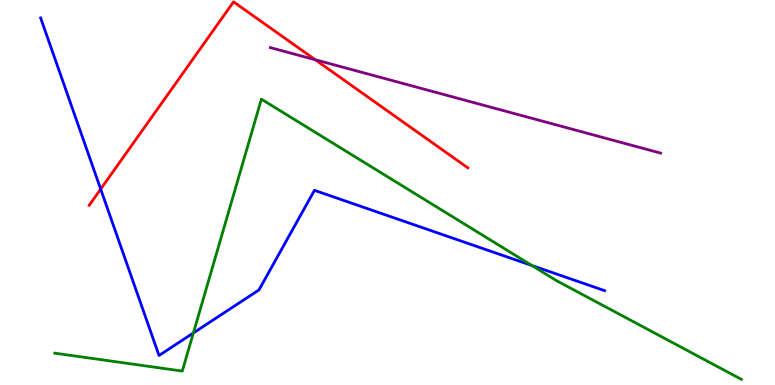[{'lines': ['blue', 'red'], 'intersections': [{'x': 1.3, 'y': 5.09}]}, {'lines': ['green', 'red'], 'intersections': []}, {'lines': ['purple', 'red'], 'intersections': [{'x': 4.07, 'y': 8.45}]}, {'lines': ['blue', 'green'], 'intersections': [{'x': 2.5, 'y': 1.35}, {'x': 6.86, 'y': 3.1}]}, {'lines': ['blue', 'purple'], 'intersections': []}, {'lines': ['green', 'purple'], 'intersections': []}]